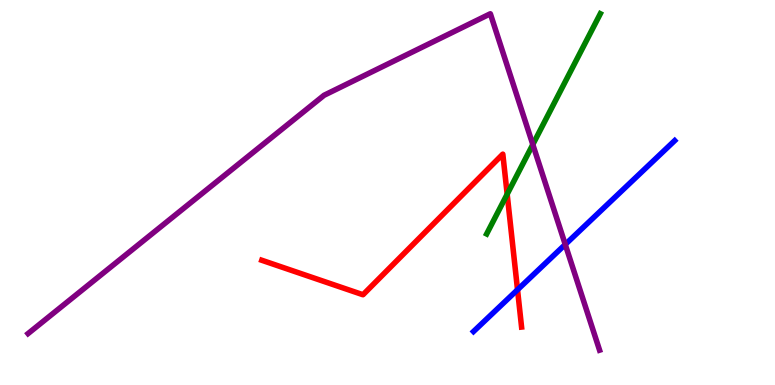[{'lines': ['blue', 'red'], 'intersections': [{'x': 6.68, 'y': 2.47}]}, {'lines': ['green', 'red'], 'intersections': [{'x': 6.54, 'y': 4.96}]}, {'lines': ['purple', 'red'], 'intersections': []}, {'lines': ['blue', 'green'], 'intersections': []}, {'lines': ['blue', 'purple'], 'intersections': [{'x': 7.29, 'y': 3.65}]}, {'lines': ['green', 'purple'], 'intersections': [{'x': 6.87, 'y': 6.25}]}]